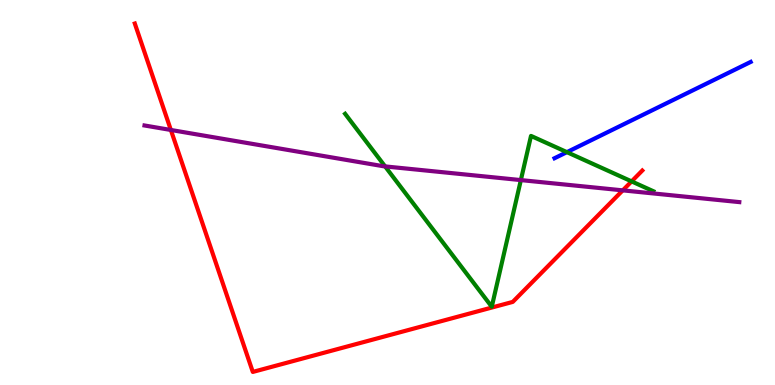[{'lines': ['blue', 'red'], 'intersections': []}, {'lines': ['green', 'red'], 'intersections': [{'x': 8.15, 'y': 5.29}]}, {'lines': ['purple', 'red'], 'intersections': [{'x': 2.2, 'y': 6.62}, {'x': 8.04, 'y': 5.06}]}, {'lines': ['blue', 'green'], 'intersections': [{'x': 7.32, 'y': 6.05}]}, {'lines': ['blue', 'purple'], 'intersections': []}, {'lines': ['green', 'purple'], 'intersections': [{'x': 4.97, 'y': 5.68}, {'x': 6.72, 'y': 5.32}]}]